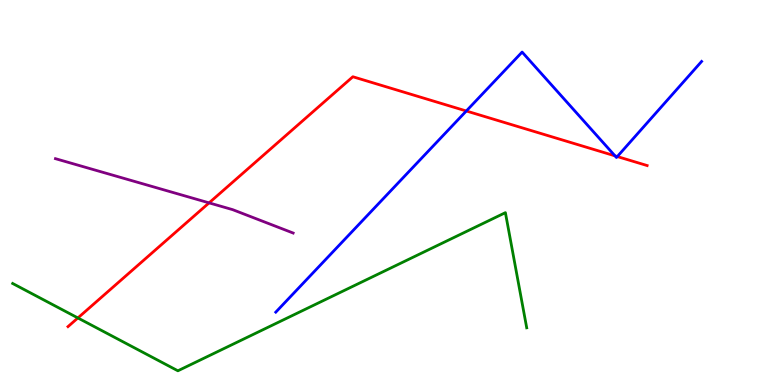[{'lines': ['blue', 'red'], 'intersections': [{'x': 6.02, 'y': 7.12}, {'x': 7.94, 'y': 5.95}, {'x': 7.97, 'y': 5.93}]}, {'lines': ['green', 'red'], 'intersections': [{'x': 1.0, 'y': 1.74}]}, {'lines': ['purple', 'red'], 'intersections': [{'x': 2.7, 'y': 4.73}]}, {'lines': ['blue', 'green'], 'intersections': []}, {'lines': ['blue', 'purple'], 'intersections': []}, {'lines': ['green', 'purple'], 'intersections': []}]